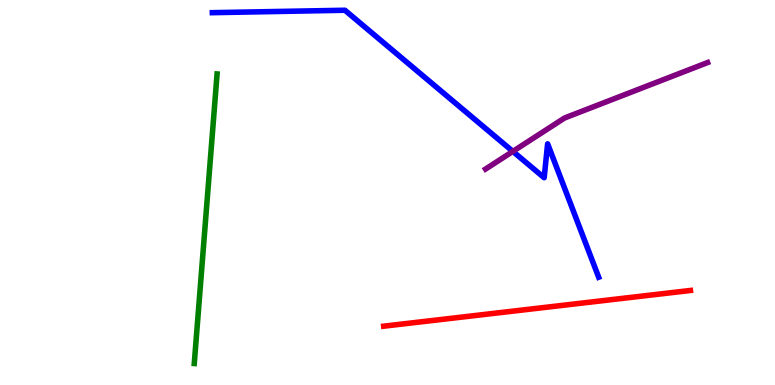[{'lines': ['blue', 'red'], 'intersections': []}, {'lines': ['green', 'red'], 'intersections': []}, {'lines': ['purple', 'red'], 'intersections': []}, {'lines': ['blue', 'green'], 'intersections': []}, {'lines': ['blue', 'purple'], 'intersections': [{'x': 6.62, 'y': 6.07}]}, {'lines': ['green', 'purple'], 'intersections': []}]